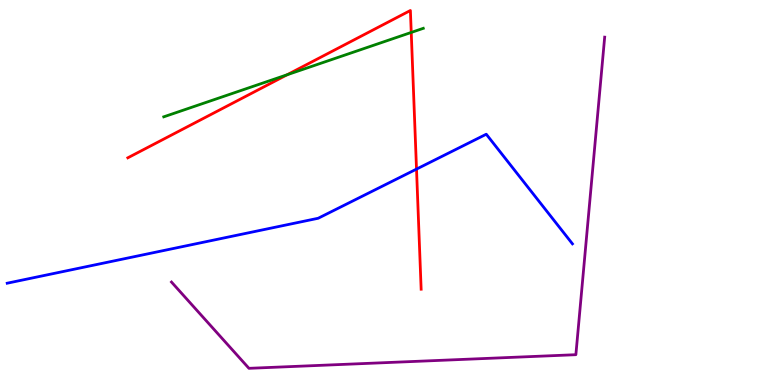[{'lines': ['blue', 'red'], 'intersections': [{'x': 5.37, 'y': 5.61}]}, {'lines': ['green', 'red'], 'intersections': [{'x': 3.71, 'y': 8.06}, {'x': 5.31, 'y': 9.16}]}, {'lines': ['purple', 'red'], 'intersections': []}, {'lines': ['blue', 'green'], 'intersections': []}, {'lines': ['blue', 'purple'], 'intersections': []}, {'lines': ['green', 'purple'], 'intersections': []}]